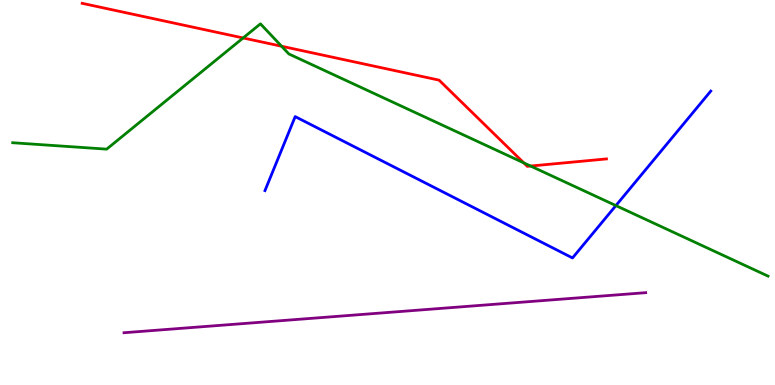[{'lines': ['blue', 'red'], 'intersections': []}, {'lines': ['green', 'red'], 'intersections': [{'x': 3.14, 'y': 9.01}, {'x': 3.63, 'y': 8.8}, {'x': 6.76, 'y': 5.77}, {'x': 6.85, 'y': 5.69}]}, {'lines': ['purple', 'red'], 'intersections': []}, {'lines': ['blue', 'green'], 'intersections': [{'x': 7.95, 'y': 4.66}]}, {'lines': ['blue', 'purple'], 'intersections': []}, {'lines': ['green', 'purple'], 'intersections': []}]